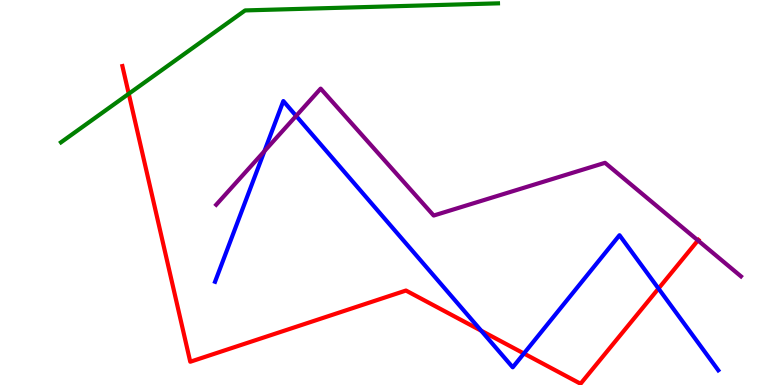[{'lines': ['blue', 'red'], 'intersections': [{'x': 6.21, 'y': 1.41}, {'x': 6.76, 'y': 0.818}, {'x': 8.5, 'y': 2.51}]}, {'lines': ['green', 'red'], 'intersections': [{'x': 1.66, 'y': 7.56}]}, {'lines': ['purple', 'red'], 'intersections': [{'x': 9.01, 'y': 3.76}]}, {'lines': ['blue', 'green'], 'intersections': []}, {'lines': ['blue', 'purple'], 'intersections': [{'x': 3.41, 'y': 6.07}, {'x': 3.82, 'y': 6.99}]}, {'lines': ['green', 'purple'], 'intersections': []}]